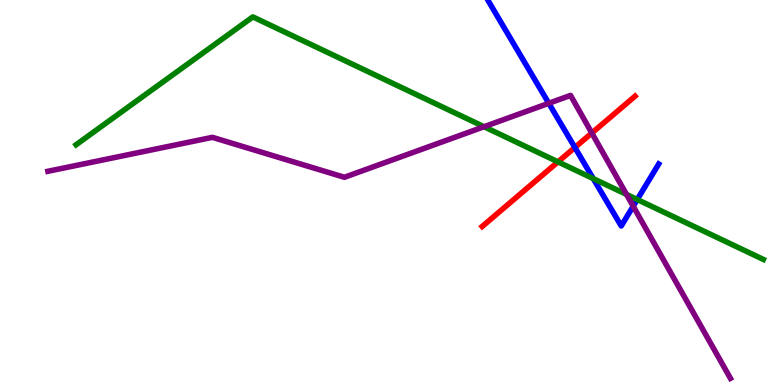[{'lines': ['blue', 'red'], 'intersections': [{'x': 7.42, 'y': 6.17}]}, {'lines': ['green', 'red'], 'intersections': [{'x': 7.2, 'y': 5.8}]}, {'lines': ['purple', 'red'], 'intersections': [{'x': 7.64, 'y': 6.54}]}, {'lines': ['blue', 'green'], 'intersections': [{'x': 7.66, 'y': 5.36}, {'x': 8.22, 'y': 4.82}]}, {'lines': ['blue', 'purple'], 'intersections': [{'x': 7.08, 'y': 7.32}, {'x': 8.17, 'y': 4.64}]}, {'lines': ['green', 'purple'], 'intersections': [{'x': 6.25, 'y': 6.71}, {'x': 8.08, 'y': 4.95}]}]